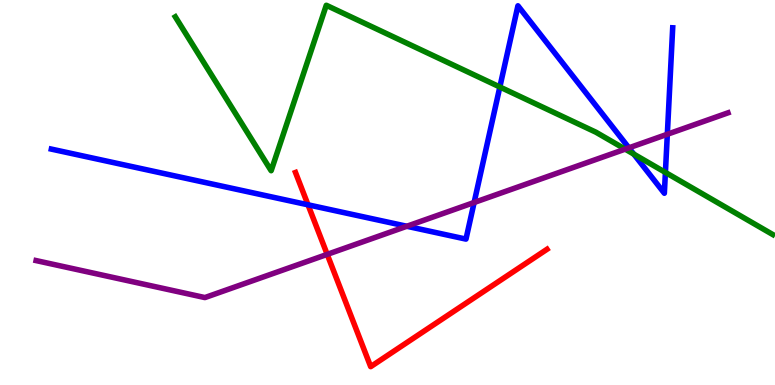[{'lines': ['blue', 'red'], 'intersections': [{'x': 3.97, 'y': 4.68}]}, {'lines': ['green', 'red'], 'intersections': []}, {'lines': ['purple', 'red'], 'intersections': [{'x': 4.22, 'y': 3.39}]}, {'lines': ['blue', 'green'], 'intersections': [{'x': 6.45, 'y': 7.74}, {'x': 8.18, 'y': 6.0}, {'x': 8.59, 'y': 5.52}]}, {'lines': ['blue', 'purple'], 'intersections': [{'x': 5.25, 'y': 4.12}, {'x': 6.12, 'y': 4.74}, {'x': 8.11, 'y': 6.16}, {'x': 8.61, 'y': 6.51}]}, {'lines': ['green', 'purple'], 'intersections': [{'x': 8.07, 'y': 6.13}]}]